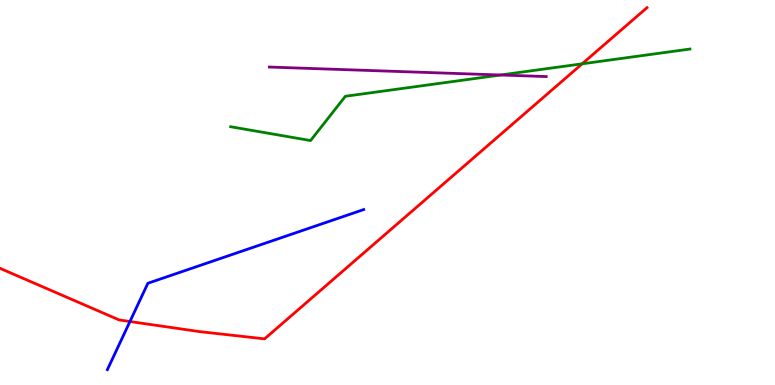[{'lines': ['blue', 'red'], 'intersections': [{'x': 1.68, 'y': 1.65}]}, {'lines': ['green', 'red'], 'intersections': [{'x': 7.51, 'y': 8.34}]}, {'lines': ['purple', 'red'], 'intersections': []}, {'lines': ['blue', 'green'], 'intersections': []}, {'lines': ['blue', 'purple'], 'intersections': []}, {'lines': ['green', 'purple'], 'intersections': [{'x': 6.46, 'y': 8.05}]}]